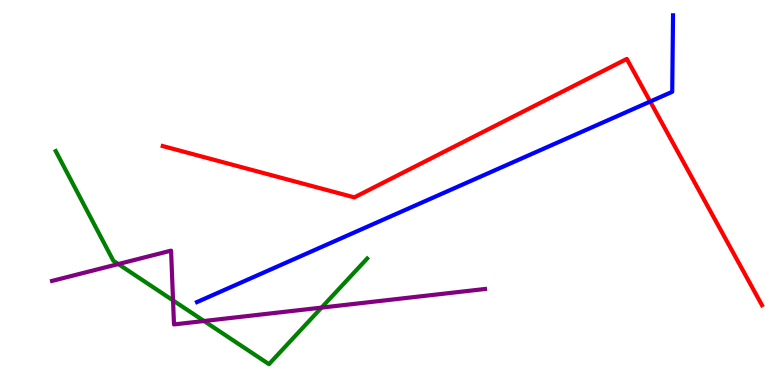[{'lines': ['blue', 'red'], 'intersections': [{'x': 8.39, 'y': 7.36}]}, {'lines': ['green', 'red'], 'intersections': []}, {'lines': ['purple', 'red'], 'intersections': []}, {'lines': ['blue', 'green'], 'intersections': []}, {'lines': ['blue', 'purple'], 'intersections': []}, {'lines': ['green', 'purple'], 'intersections': [{'x': 1.53, 'y': 3.14}, {'x': 2.23, 'y': 2.2}, {'x': 2.63, 'y': 1.66}, {'x': 4.15, 'y': 2.01}]}]